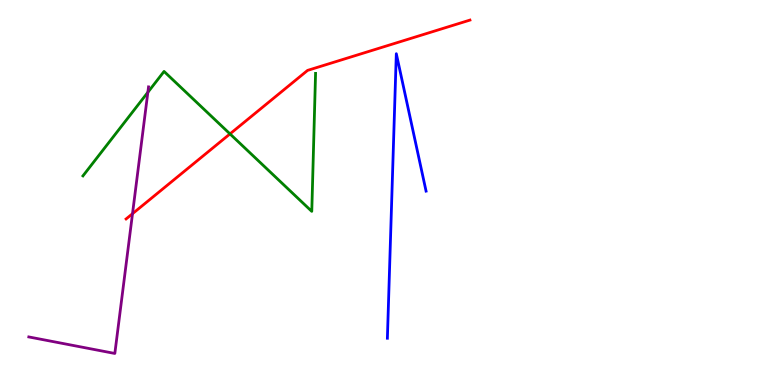[{'lines': ['blue', 'red'], 'intersections': []}, {'lines': ['green', 'red'], 'intersections': [{'x': 2.97, 'y': 6.52}]}, {'lines': ['purple', 'red'], 'intersections': [{'x': 1.71, 'y': 4.45}]}, {'lines': ['blue', 'green'], 'intersections': []}, {'lines': ['blue', 'purple'], 'intersections': []}, {'lines': ['green', 'purple'], 'intersections': [{'x': 1.91, 'y': 7.6}]}]